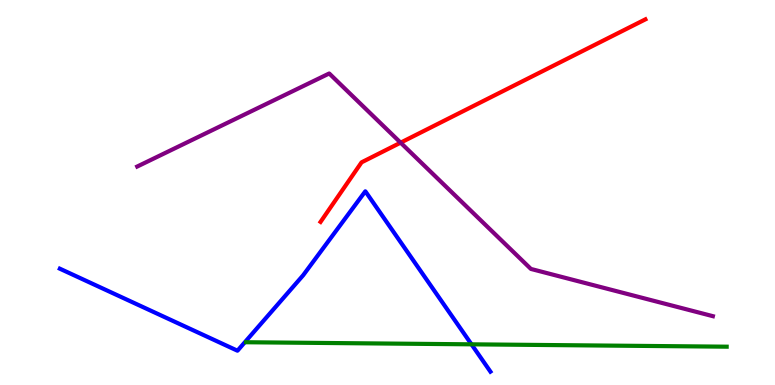[{'lines': ['blue', 'red'], 'intersections': []}, {'lines': ['green', 'red'], 'intersections': []}, {'lines': ['purple', 'red'], 'intersections': [{'x': 5.17, 'y': 6.29}]}, {'lines': ['blue', 'green'], 'intersections': [{'x': 6.08, 'y': 1.06}]}, {'lines': ['blue', 'purple'], 'intersections': []}, {'lines': ['green', 'purple'], 'intersections': []}]